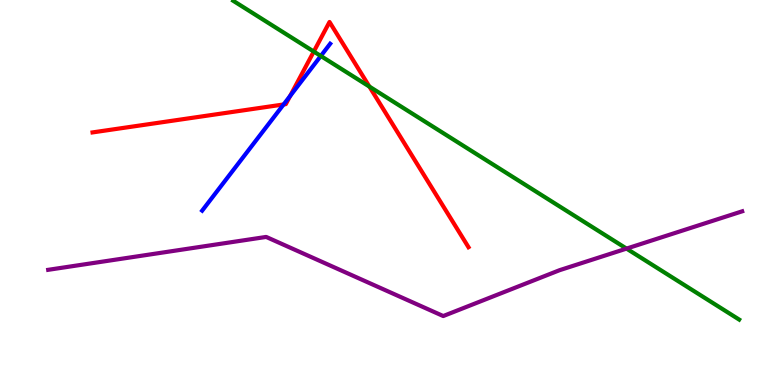[{'lines': ['blue', 'red'], 'intersections': [{'x': 3.66, 'y': 7.29}, {'x': 3.74, 'y': 7.51}]}, {'lines': ['green', 'red'], 'intersections': [{'x': 4.05, 'y': 8.66}, {'x': 4.77, 'y': 7.75}]}, {'lines': ['purple', 'red'], 'intersections': []}, {'lines': ['blue', 'green'], 'intersections': [{'x': 4.14, 'y': 8.55}]}, {'lines': ['blue', 'purple'], 'intersections': []}, {'lines': ['green', 'purple'], 'intersections': [{'x': 8.08, 'y': 3.54}]}]